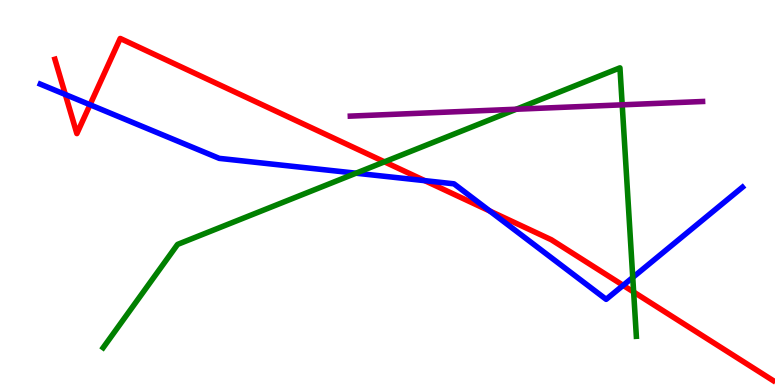[{'lines': ['blue', 'red'], 'intersections': [{'x': 0.843, 'y': 7.55}, {'x': 1.16, 'y': 7.28}, {'x': 5.48, 'y': 5.31}, {'x': 6.32, 'y': 4.52}, {'x': 8.04, 'y': 2.59}]}, {'lines': ['green', 'red'], 'intersections': [{'x': 4.96, 'y': 5.8}, {'x': 8.18, 'y': 2.42}]}, {'lines': ['purple', 'red'], 'intersections': []}, {'lines': ['blue', 'green'], 'intersections': [{'x': 4.59, 'y': 5.5}, {'x': 8.16, 'y': 2.79}]}, {'lines': ['blue', 'purple'], 'intersections': []}, {'lines': ['green', 'purple'], 'intersections': [{'x': 6.66, 'y': 7.16}, {'x': 8.03, 'y': 7.28}]}]